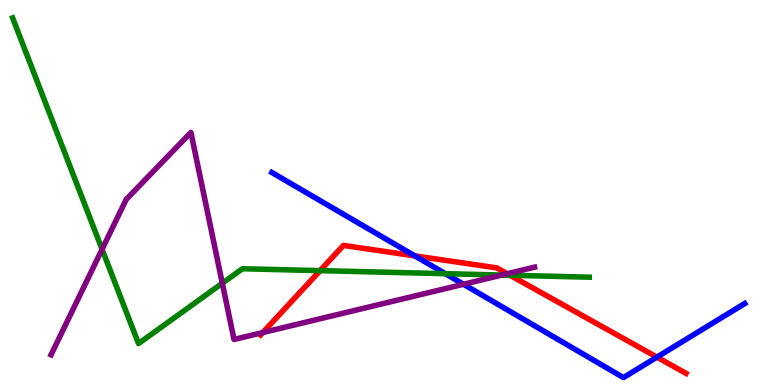[{'lines': ['blue', 'red'], 'intersections': [{'x': 5.35, 'y': 3.35}, {'x': 8.48, 'y': 0.724}]}, {'lines': ['green', 'red'], 'intersections': [{'x': 4.13, 'y': 2.97}, {'x': 6.58, 'y': 2.85}]}, {'lines': ['purple', 'red'], 'intersections': [{'x': 3.39, 'y': 1.36}, {'x': 6.55, 'y': 2.89}]}, {'lines': ['blue', 'green'], 'intersections': [{'x': 5.75, 'y': 2.89}]}, {'lines': ['blue', 'purple'], 'intersections': [{'x': 5.98, 'y': 2.62}]}, {'lines': ['green', 'purple'], 'intersections': [{'x': 1.32, 'y': 3.52}, {'x': 2.87, 'y': 2.64}, {'x': 6.47, 'y': 2.86}]}]